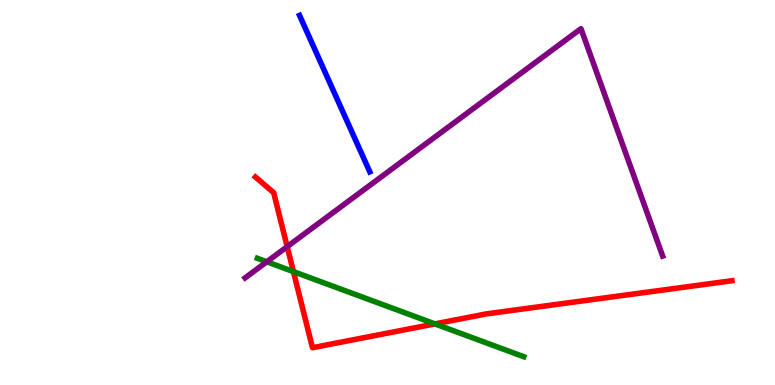[{'lines': ['blue', 'red'], 'intersections': []}, {'lines': ['green', 'red'], 'intersections': [{'x': 3.79, 'y': 2.94}, {'x': 5.61, 'y': 1.59}]}, {'lines': ['purple', 'red'], 'intersections': [{'x': 3.71, 'y': 3.59}]}, {'lines': ['blue', 'green'], 'intersections': []}, {'lines': ['blue', 'purple'], 'intersections': []}, {'lines': ['green', 'purple'], 'intersections': [{'x': 3.44, 'y': 3.2}]}]